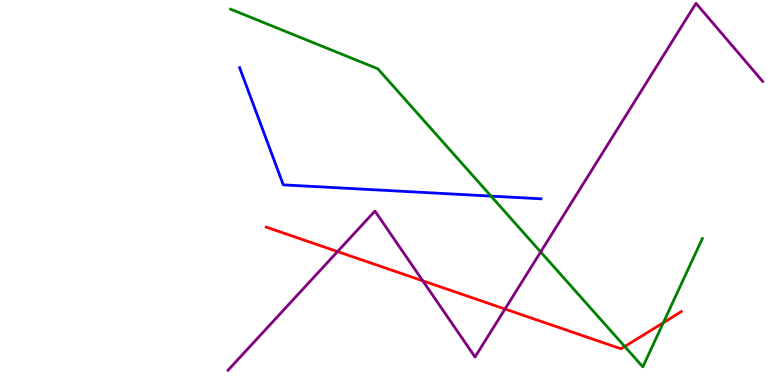[{'lines': ['blue', 'red'], 'intersections': []}, {'lines': ['green', 'red'], 'intersections': [{'x': 8.06, 'y': 1.0}, {'x': 8.56, 'y': 1.62}]}, {'lines': ['purple', 'red'], 'intersections': [{'x': 4.36, 'y': 3.47}, {'x': 5.46, 'y': 2.71}, {'x': 6.52, 'y': 1.97}]}, {'lines': ['blue', 'green'], 'intersections': [{'x': 6.34, 'y': 4.91}]}, {'lines': ['blue', 'purple'], 'intersections': []}, {'lines': ['green', 'purple'], 'intersections': [{'x': 6.98, 'y': 3.46}]}]